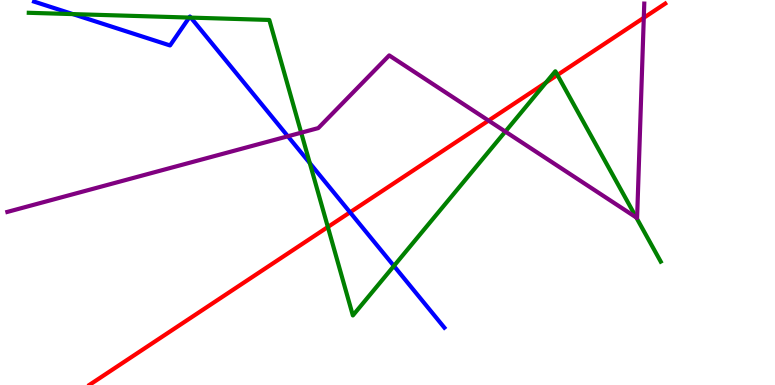[{'lines': ['blue', 'red'], 'intersections': [{'x': 4.52, 'y': 4.49}]}, {'lines': ['green', 'red'], 'intersections': [{'x': 4.23, 'y': 4.1}, {'x': 7.05, 'y': 7.86}, {'x': 7.19, 'y': 8.05}]}, {'lines': ['purple', 'red'], 'intersections': [{'x': 6.3, 'y': 6.87}, {'x': 8.31, 'y': 9.54}]}, {'lines': ['blue', 'green'], 'intersections': [{'x': 0.94, 'y': 9.63}, {'x': 2.44, 'y': 9.54}, {'x': 2.46, 'y': 9.54}, {'x': 4.0, 'y': 5.76}, {'x': 5.08, 'y': 3.09}]}, {'lines': ['blue', 'purple'], 'intersections': [{'x': 3.71, 'y': 6.46}]}, {'lines': ['green', 'purple'], 'intersections': [{'x': 3.89, 'y': 6.55}, {'x': 6.52, 'y': 6.58}, {'x': 8.21, 'y': 4.35}]}]